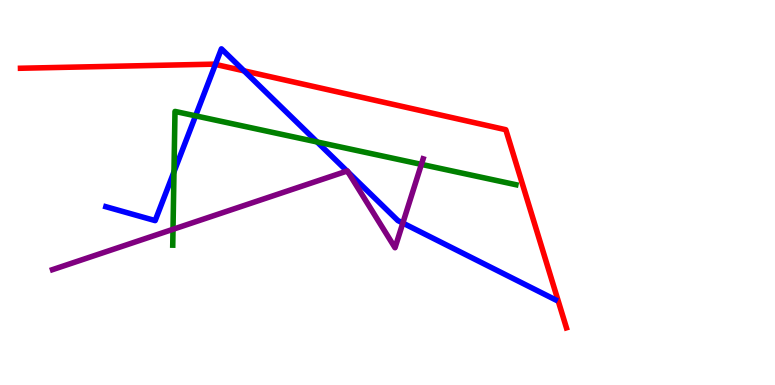[{'lines': ['blue', 'red'], 'intersections': [{'x': 2.78, 'y': 8.33}, {'x': 3.15, 'y': 8.16}]}, {'lines': ['green', 'red'], 'intersections': []}, {'lines': ['purple', 'red'], 'intersections': []}, {'lines': ['blue', 'green'], 'intersections': [{'x': 2.24, 'y': 5.54}, {'x': 2.52, 'y': 6.99}, {'x': 4.09, 'y': 6.31}]}, {'lines': ['blue', 'purple'], 'intersections': [{'x': 4.48, 'y': 5.56}, {'x': 4.49, 'y': 5.53}, {'x': 5.2, 'y': 4.21}]}, {'lines': ['green', 'purple'], 'intersections': [{'x': 2.23, 'y': 4.04}, {'x': 5.44, 'y': 5.73}]}]